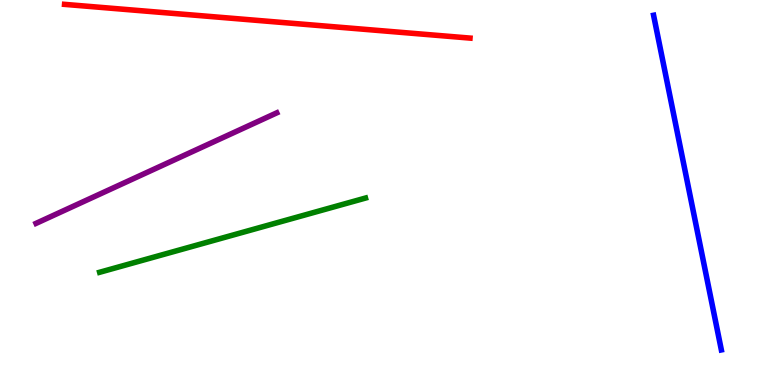[{'lines': ['blue', 'red'], 'intersections': []}, {'lines': ['green', 'red'], 'intersections': []}, {'lines': ['purple', 'red'], 'intersections': []}, {'lines': ['blue', 'green'], 'intersections': []}, {'lines': ['blue', 'purple'], 'intersections': []}, {'lines': ['green', 'purple'], 'intersections': []}]